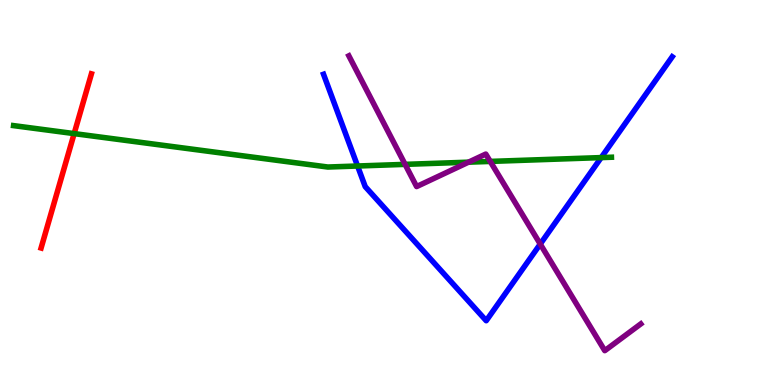[{'lines': ['blue', 'red'], 'intersections': []}, {'lines': ['green', 'red'], 'intersections': [{'x': 0.957, 'y': 6.53}]}, {'lines': ['purple', 'red'], 'intersections': []}, {'lines': ['blue', 'green'], 'intersections': [{'x': 4.61, 'y': 5.69}, {'x': 7.76, 'y': 5.91}]}, {'lines': ['blue', 'purple'], 'intersections': [{'x': 6.97, 'y': 3.66}]}, {'lines': ['green', 'purple'], 'intersections': [{'x': 5.23, 'y': 5.73}, {'x': 6.05, 'y': 5.79}, {'x': 6.33, 'y': 5.81}]}]